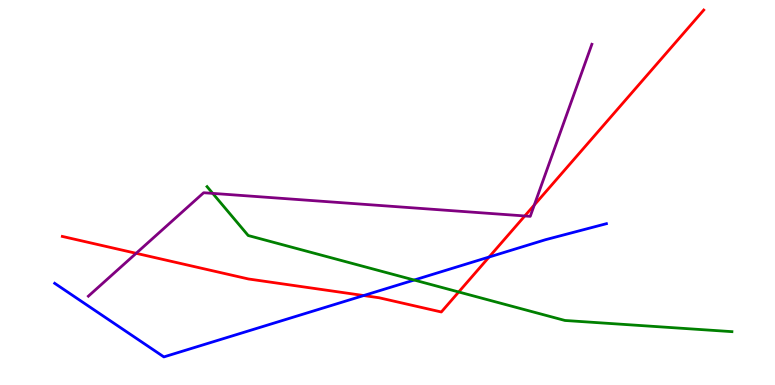[{'lines': ['blue', 'red'], 'intersections': [{'x': 4.69, 'y': 2.32}, {'x': 6.31, 'y': 3.32}]}, {'lines': ['green', 'red'], 'intersections': [{'x': 5.92, 'y': 2.42}]}, {'lines': ['purple', 'red'], 'intersections': [{'x': 1.76, 'y': 3.42}, {'x': 6.77, 'y': 4.39}, {'x': 6.89, 'y': 4.68}]}, {'lines': ['blue', 'green'], 'intersections': [{'x': 5.34, 'y': 2.73}]}, {'lines': ['blue', 'purple'], 'intersections': []}, {'lines': ['green', 'purple'], 'intersections': [{'x': 2.74, 'y': 4.98}]}]